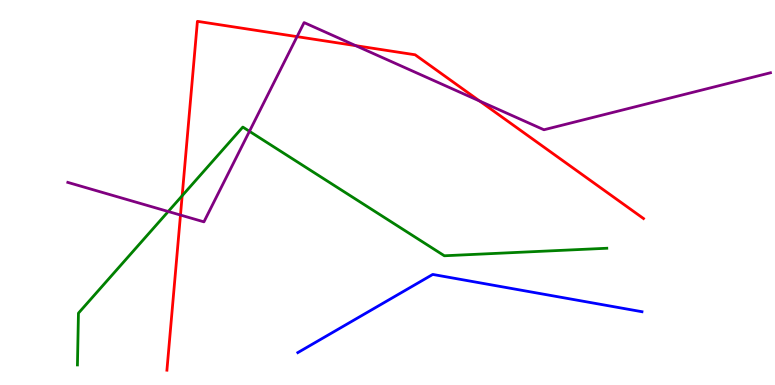[{'lines': ['blue', 'red'], 'intersections': []}, {'lines': ['green', 'red'], 'intersections': [{'x': 2.35, 'y': 4.92}]}, {'lines': ['purple', 'red'], 'intersections': [{'x': 2.33, 'y': 4.41}, {'x': 3.83, 'y': 9.05}, {'x': 4.59, 'y': 8.81}, {'x': 6.19, 'y': 7.38}]}, {'lines': ['blue', 'green'], 'intersections': []}, {'lines': ['blue', 'purple'], 'intersections': []}, {'lines': ['green', 'purple'], 'intersections': [{'x': 2.17, 'y': 4.51}, {'x': 3.22, 'y': 6.59}]}]